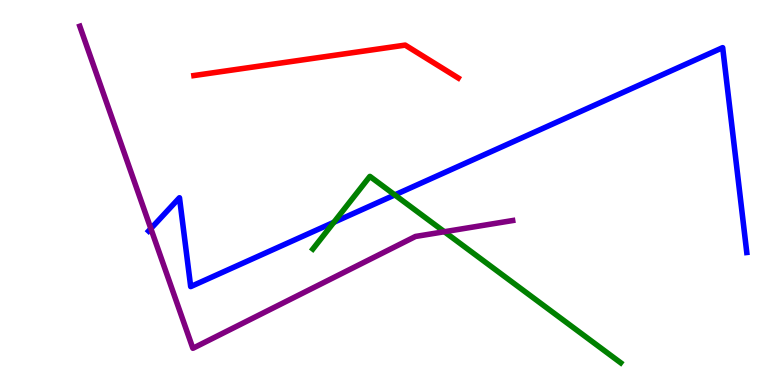[{'lines': ['blue', 'red'], 'intersections': []}, {'lines': ['green', 'red'], 'intersections': []}, {'lines': ['purple', 'red'], 'intersections': []}, {'lines': ['blue', 'green'], 'intersections': [{'x': 4.31, 'y': 4.23}, {'x': 5.09, 'y': 4.94}]}, {'lines': ['blue', 'purple'], 'intersections': [{'x': 1.95, 'y': 4.06}]}, {'lines': ['green', 'purple'], 'intersections': [{'x': 5.73, 'y': 3.98}]}]